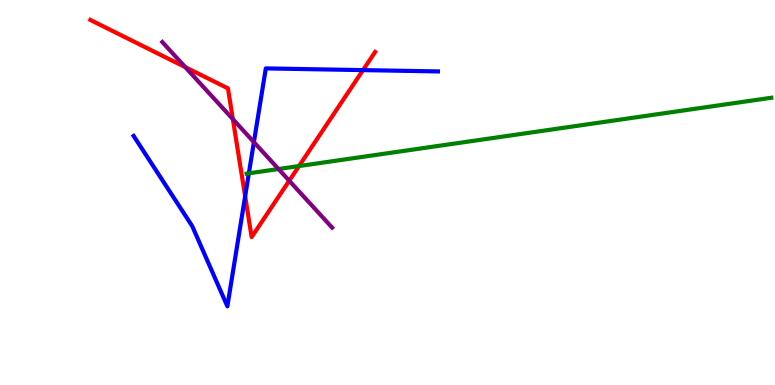[{'lines': ['blue', 'red'], 'intersections': [{'x': 3.16, 'y': 4.9}, {'x': 4.68, 'y': 8.18}]}, {'lines': ['green', 'red'], 'intersections': [{'x': 3.86, 'y': 5.69}]}, {'lines': ['purple', 'red'], 'intersections': [{'x': 2.39, 'y': 8.26}, {'x': 3.0, 'y': 6.91}, {'x': 3.73, 'y': 5.31}]}, {'lines': ['blue', 'green'], 'intersections': [{'x': 3.21, 'y': 5.5}]}, {'lines': ['blue', 'purple'], 'intersections': [{'x': 3.28, 'y': 6.31}]}, {'lines': ['green', 'purple'], 'intersections': [{'x': 3.59, 'y': 5.61}]}]